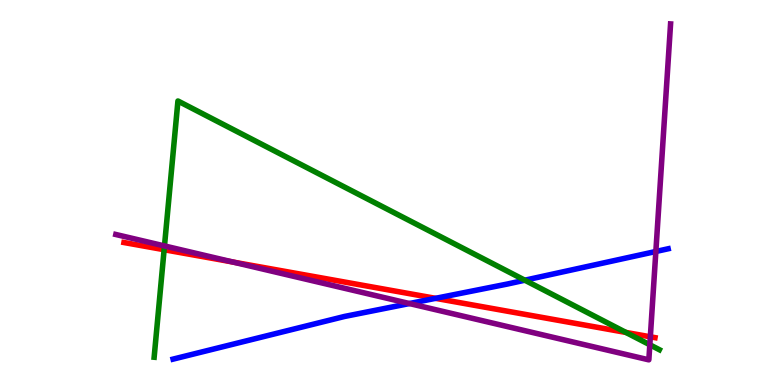[{'lines': ['blue', 'red'], 'intersections': [{'x': 5.62, 'y': 2.25}]}, {'lines': ['green', 'red'], 'intersections': [{'x': 2.12, 'y': 3.51}, {'x': 8.08, 'y': 1.37}]}, {'lines': ['purple', 'red'], 'intersections': [{'x': 3.01, 'y': 3.19}, {'x': 8.39, 'y': 1.25}]}, {'lines': ['blue', 'green'], 'intersections': [{'x': 6.77, 'y': 2.72}]}, {'lines': ['blue', 'purple'], 'intersections': [{'x': 5.28, 'y': 2.12}, {'x': 8.46, 'y': 3.47}]}, {'lines': ['green', 'purple'], 'intersections': [{'x': 2.12, 'y': 3.61}, {'x': 8.38, 'y': 1.04}]}]